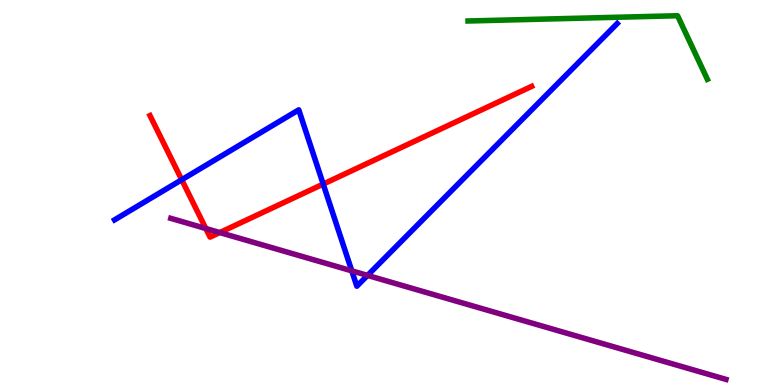[{'lines': ['blue', 'red'], 'intersections': [{'x': 2.34, 'y': 5.33}, {'x': 4.17, 'y': 5.22}]}, {'lines': ['green', 'red'], 'intersections': []}, {'lines': ['purple', 'red'], 'intersections': [{'x': 2.66, 'y': 4.06}, {'x': 2.84, 'y': 3.96}]}, {'lines': ['blue', 'green'], 'intersections': []}, {'lines': ['blue', 'purple'], 'intersections': [{'x': 4.54, 'y': 2.97}, {'x': 4.74, 'y': 2.85}]}, {'lines': ['green', 'purple'], 'intersections': []}]